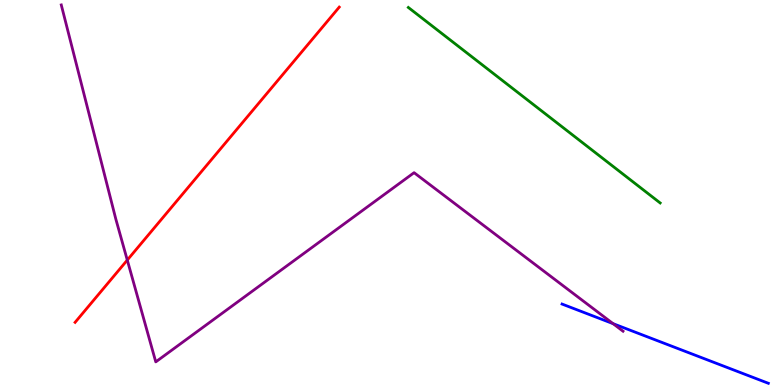[{'lines': ['blue', 'red'], 'intersections': []}, {'lines': ['green', 'red'], 'intersections': []}, {'lines': ['purple', 'red'], 'intersections': [{'x': 1.64, 'y': 3.24}]}, {'lines': ['blue', 'green'], 'intersections': []}, {'lines': ['blue', 'purple'], 'intersections': [{'x': 7.91, 'y': 1.59}]}, {'lines': ['green', 'purple'], 'intersections': []}]